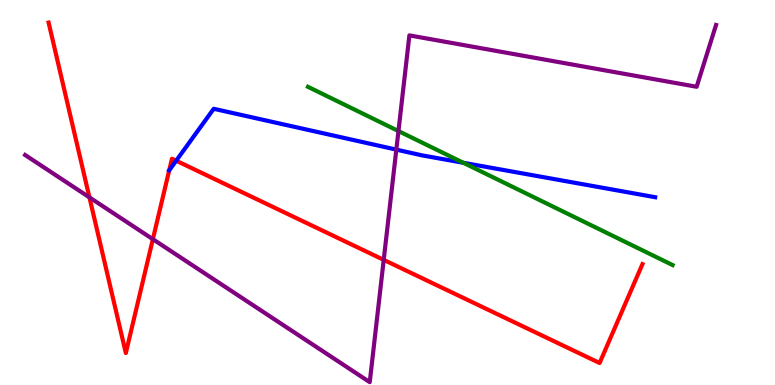[{'lines': ['blue', 'red'], 'intersections': [{'x': 2.18, 'y': 5.58}, {'x': 2.27, 'y': 5.83}]}, {'lines': ['green', 'red'], 'intersections': []}, {'lines': ['purple', 'red'], 'intersections': [{'x': 1.15, 'y': 4.87}, {'x': 1.97, 'y': 3.79}, {'x': 4.95, 'y': 3.25}]}, {'lines': ['blue', 'green'], 'intersections': [{'x': 5.98, 'y': 5.77}]}, {'lines': ['blue', 'purple'], 'intersections': [{'x': 5.11, 'y': 6.11}]}, {'lines': ['green', 'purple'], 'intersections': [{'x': 5.14, 'y': 6.6}]}]